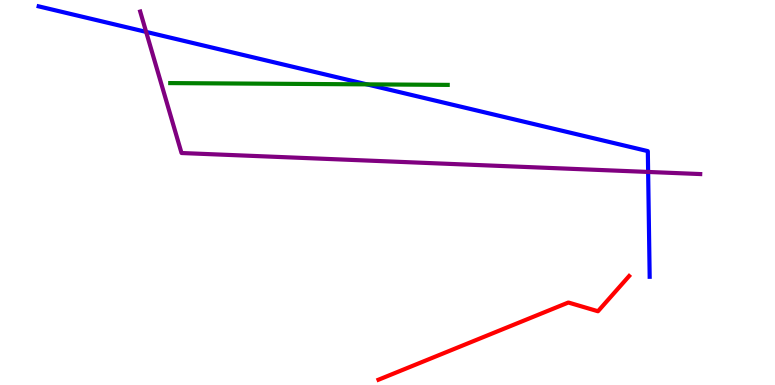[{'lines': ['blue', 'red'], 'intersections': []}, {'lines': ['green', 'red'], 'intersections': []}, {'lines': ['purple', 'red'], 'intersections': []}, {'lines': ['blue', 'green'], 'intersections': [{'x': 4.73, 'y': 7.81}]}, {'lines': ['blue', 'purple'], 'intersections': [{'x': 1.89, 'y': 9.17}, {'x': 8.36, 'y': 5.53}]}, {'lines': ['green', 'purple'], 'intersections': []}]